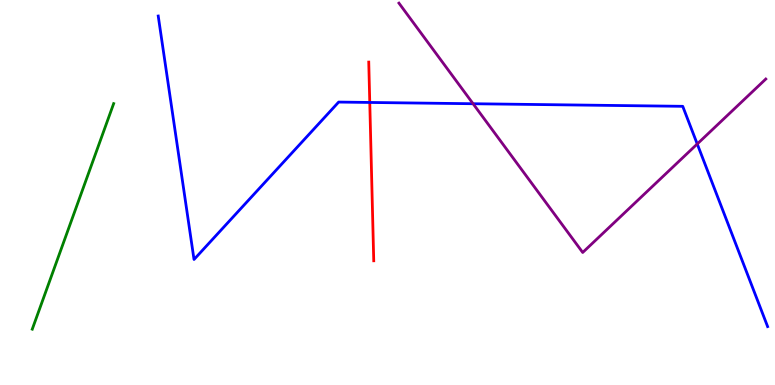[{'lines': ['blue', 'red'], 'intersections': [{'x': 4.77, 'y': 7.34}]}, {'lines': ['green', 'red'], 'intersections': []}, {'lines': ['purple', 'red'], 'intersections': []}, {'lines': ['blue', 'green'], 'intersections': []}, {'lines': ['blue', 'purple'], 'intersections': [{'x': 6.1, 'y': 7.31}, {'x': 9.0, 'y': 6.26}]}, {'lines': ['green', 'purple'], 'intersections': []}]